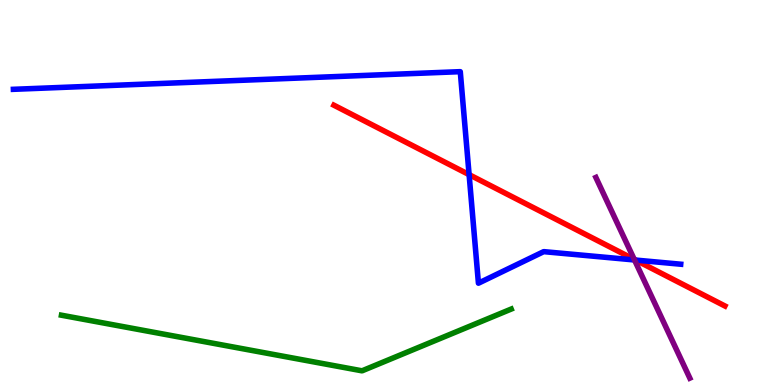[{'lines': ['blue', 'red'], 'intersections': [{'x': 6.05, 'y': 5.46}, {'x': 8.2, 'y': 3.25}]}, {'lines': ['green', 'red'], 'intersections': []}, {'lines': ['purple', 'red'], 'intersections': [{'x': 8.18, 'y': 3.26}]}, {'lines': ['blue', 'green'], 'intersections': []}, {'lines': ['blue', 'purple'], 'intersections': [{'x': 8.19, 'y': 3.25}]}, {'lines': ['green', 'purple'], 'intersections': []}]